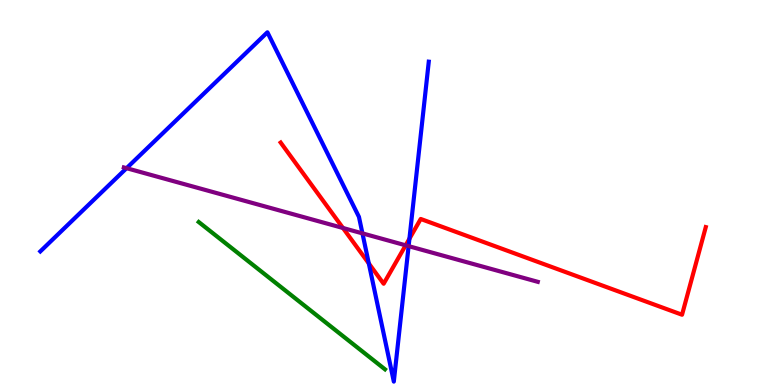[{'lines': ['blue', 'red'], 'intersections': [{'x': 4.76, 'y': 3.16}, {'x': 5.28, 'y': 3.8}]}, {'lines': ['green', 'red'], 'intersections': []}, {'lines': ['purple', 'red'], 'intersections': [{'x': 4.43, 'y': 4.08}, {'x': 5.23, 'y': 3.63}]}, {'lines': ['blue', 'green'], 'intersections': []}, {'lines': ['blue', 'purple'], 'intersections': [{'x': 1.63, 'y': 5.63}, {'x': 4.68, 'y': 3.94}, {'x': 5.27, 'y': 3.61}]}, {'lines': ['green', 'purple'], 'intersections': []}]